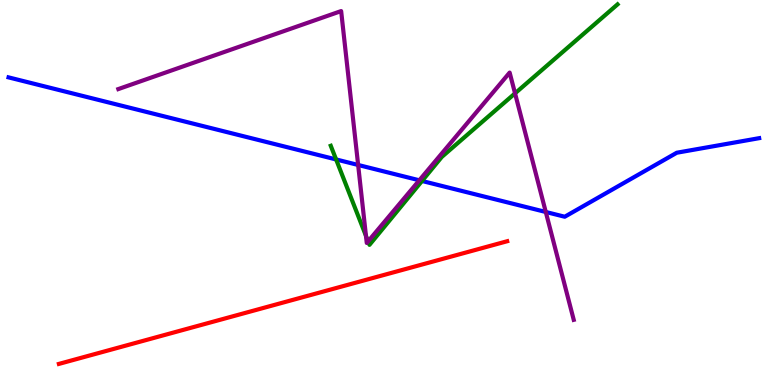[{'lines': ['blue', 'red'], 'intersections': []}, {'lines': ['green', 'red'], 'intersections': []}, {'lines': ['purple', 'red'], 'intersections': []}, {'lines': ['blue', 'green'], 'intersections': [{'x': 4.34, 'y': 5.86}, {'x': 5.45, 'y': 5.3}]}, {'lines': ['blue', 'purple'], 'intersections': [{'x': 4.62, 'y': 5.72}, {'x': 5.41, 'y': 5.32}, {'x': 7.04, 'y': 4.49}]}, {'lines': ['green', 'purple'], 'intersections': [{'x': 4.72, 'y': 3.87}, {'x': 4.75, 'y': 3.73}, {'x': 6.65, 'y': 7.58}]}]